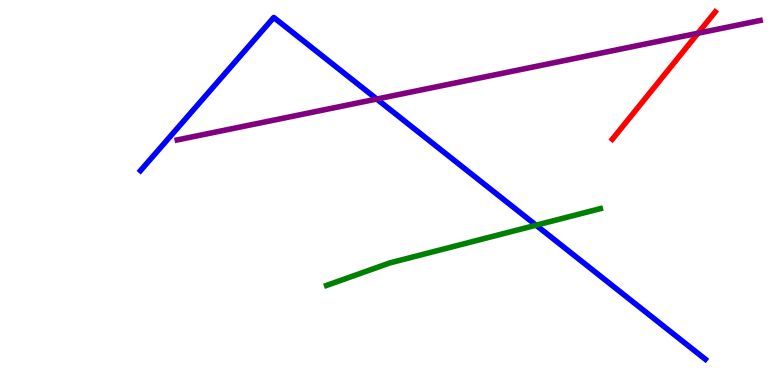[{'lines': ['blue', 'red'], 'intersections': []}, {'lines': ['green', 'red'], 'intersections': []}, {'lines': ['purple', 'red'], 'intersections': [{'x': 9.01, 'y': 9.14}]}, {'lines': ['blue', 'green'], 'intersections': [{'x': 6.92, 'y': 4.15}]}, {'lines': ['blue', 'purple'], 'intersections': [{'x': 4.86, 'y': 7.43}]}, {'lines': ['green', 'purple'], 'intersections': []}]